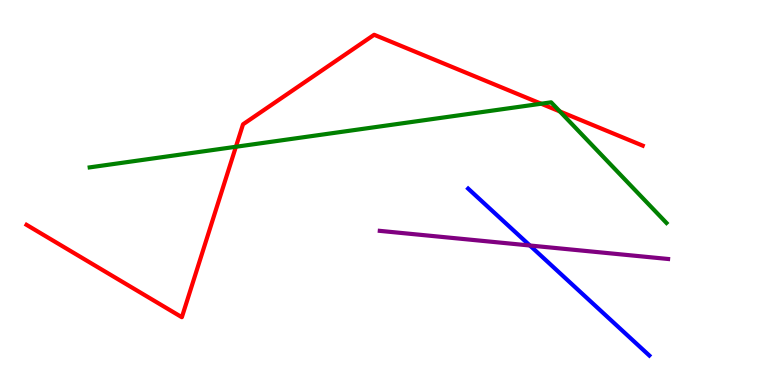[{'lines': ['blue', 'red'], 'intersections': []}, {'lines': ['green', 'red'], 'intersections': [{'x': 3.04, 'y': 6.19}, {'x': 6.98, 'y': 7.31}, {'x': 7.22, 'y': 7.11}]}, {'lines': ['purple', 'red'], 'intersections': []}, {'lines': ['blue', 'green'], 'intersections': []}, {'lines': ['blue', 'purple'], 'intersections': [{'x': 6.84, 'y': 3.62}]}, {'lines': ['green', 'purple'], 'intersections': []}]